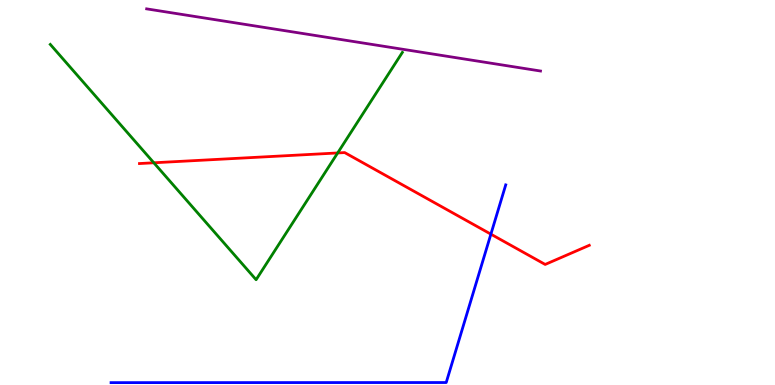[{'lines': ['blue', 'red'], 'intersections': [{'x': 6.33, 'y': 3.92}]}, {'lines': ['green', 'red'], 'intersections': [{'x': 1.98, 'y': 5.77}, {'x': 4.36, 'y': 6.03}]}, {'lines': ['purple', 'red'], 'intersections': []}, {'lines': ['blue', 'green'], 'intersections': []}, {'lines': ['blue', 'purple'], 'intersections': []}, {'lines': ['green', 'purple'], 'intersections': []}]